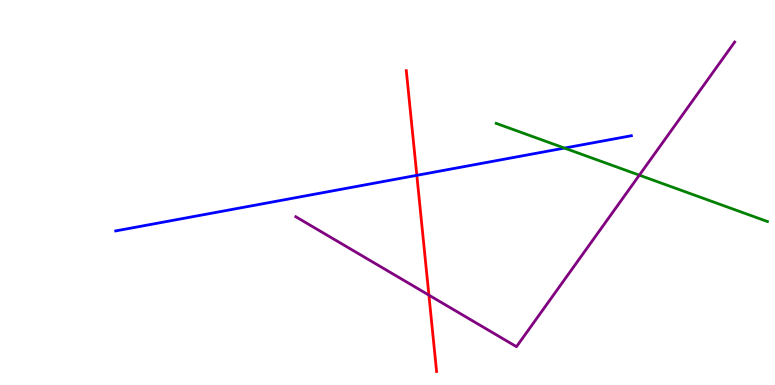[{'lines': ['blue', 'red'], 'intersections': [{'x': 5.38, 'y': 5.45}]}, {'lines': ['green', 'red'], 'intersections': []}, {'lines': ['purple', 'red'], 'intersections': [{'x': 5.53, 'y': 2.33}]}, {'lines': ['blue', 'green'], 'intersections': [{'x': 7.28, 'y': 6.15}]}, {'lines': ['blue', 'purple'], 'intersections': []}, {'lines': ['green', 'purple'], 'intersections': [{'x': 8.25, 'y': 5.45}]}]